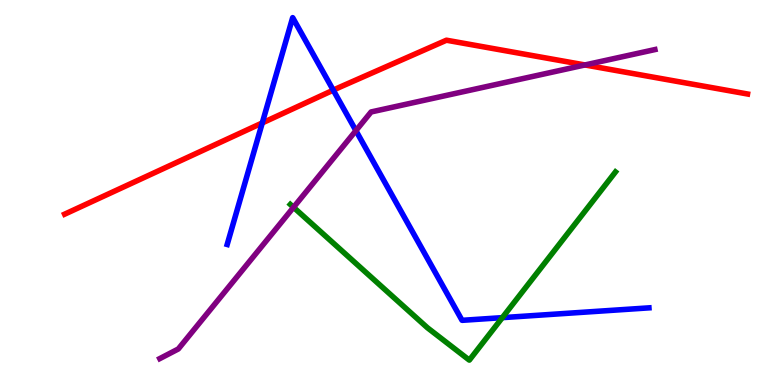[{'lines': ['blue', 'red'], 'intersections': [{'x': 3.38, 'y': 6.81}, {'x': 4.3, 'y': 7.66}]}, {'lines': ['green', 'red'], 'intersections': []}, {'lines': ['purple', 'red'], 'intersections': [{'x': 7.55, 'y': 8.31}]}, {'lines': ['blue', 'green'], 'intersections': [{'x': 6.48, 'y': 1.75}]}, {'lines': ['blue', 'purple'], 'intersections': [{'x': 4.59, 'y': 6.61}]}, {'lines': ['green', 'purple'], 'intersections': [{'x': 3.79, 'y': 4.62}]}]